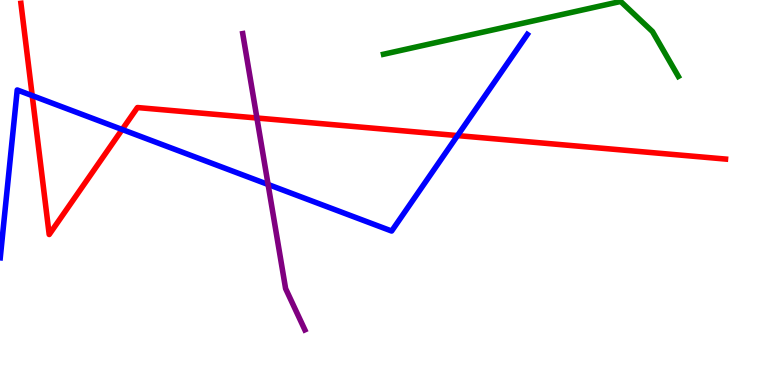[{'lines': ['blue', 'red'], 'intersections': [{'x': 0.416, 'y': 7.52}, {'x': 1.58, 'y': 6.64}, {'x': 5.9, 'y': 6.48}]}, {'lines': ['green', 'red'], 'intersections': []}, {'lines': ['purple', 'red'], 'intersections': [{'x': 3.32, 'y': 6.93}]}, {'lines': ['blue', 'green'], 'intersections': []}, {'lines': ['blue', 'purple'], 'intersections': [{'x': 3.46, 'y': 5.21}]}, {'lines': ['green', 'purple'], 'intersections': []}]